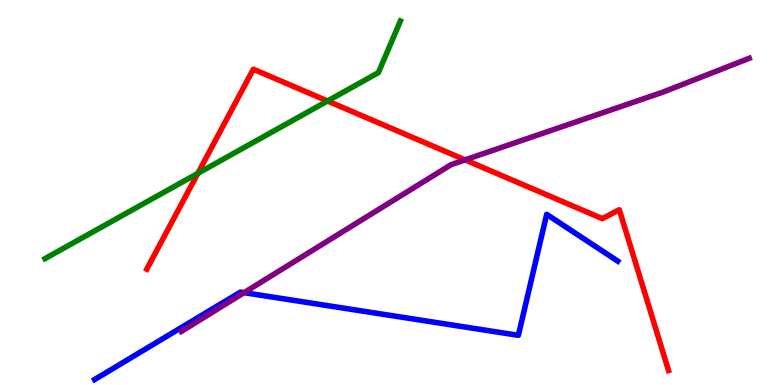[{'lines': ['blue', 'red'], 'intersections': []}, {'lines': ['green', 'red'], 'intersections': [{'x': 2.55, 'y': 5.5}, {'x': 4.23, 'y': 7.38}]}, {'lines': ['purple', 'red'], 'intersections': [{'x': 6.0, 'y': 5.85}]}, {'lines': ['blue', 'green'], 'intersections': []}, {'lines': ['blue', 'purple'], 'intersections': [{'x': 3.15, 'y': 2.4}]}, {'lines': ['green', 'purple'], 'intersections': []}]